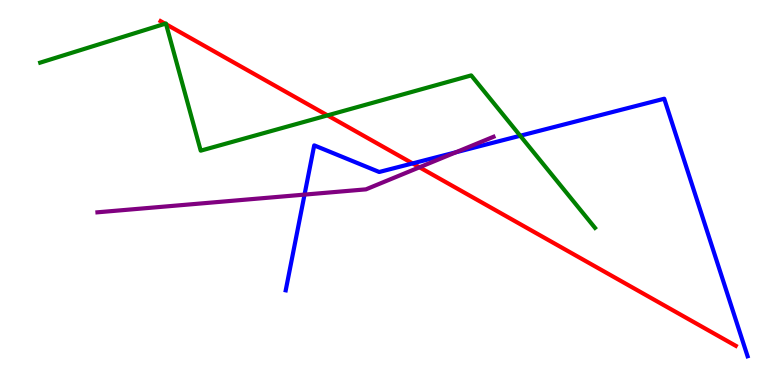[{'lines': ['blue', 'red'], 'intersections': [{'x': 5.32, 'y': 5.76}]}, {'lines': ['green', 'red'], 'intersections': [{'x': 2.13, 'y': 9.38}, {'x': 2.14, 'y': 9.37}, {'x': 4.23, 'y': 7.0}]}, {'lines': ['purple', 'red'], 'intersections': [{'x': 5.41, 'y': 5.65}]}, {'lines': ['blue', 'green'], 'intersections': [{'x': 6.71, 'y': 6.47}]}, {'lines': ['blue', 'purple'], 'intersections': [{'x': 3.93, 'y': 4.95}, {'x': 5.88, 'y': 6.04}]}, {'lines': ['green', 'purple'], 'intersections': []}]